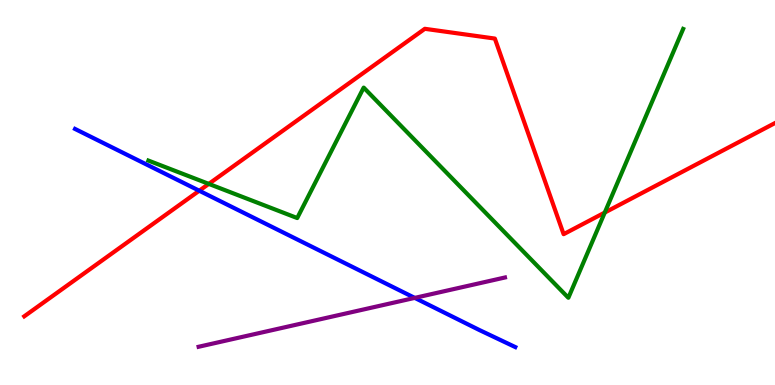[{'lines': ['blue', 'red'], 'intersections': [{'x': 2.57, 'y': 5.05}]}, {'lines': ['green', 'red'], 'intersections': [{'x': 2.69, 'y': 5.22}, {'x': 7.8, 'y': 4.48}]}, {'lines': ['purple', 'red'], 'intersections': []}, {'lines': ['blue', 'green'], 'intersections': []}, {'lines': ['blue', 'purple'], 'intersections': [{'x': 5.35, 'y': 2.26}]}, {'lines': ['green', 'purple'], 'intersections': []}]